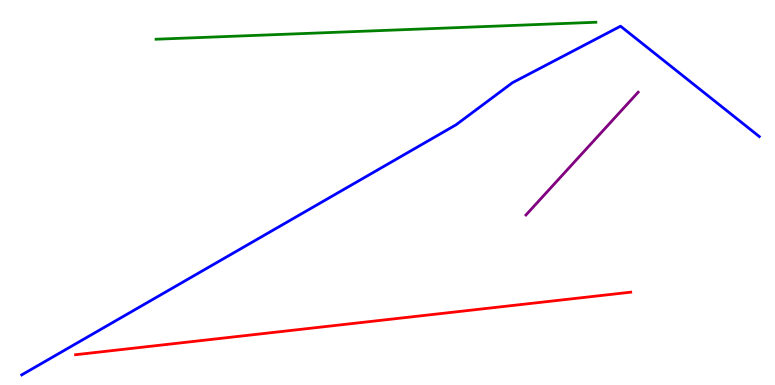[{'lines': ['blue', 'red'], 'intersections': []}, {'lines': ['green', 'red'], 'intersections': []}, {'lines': ['purple', 'red'], 'intersections': []}, {'lines': ['blue', 'green'], 'intersections': []}, {'lines': ['blue', 'purple'], 'intersections': []}, {'lines': ['green', 'purple'], 'intersections': []}]